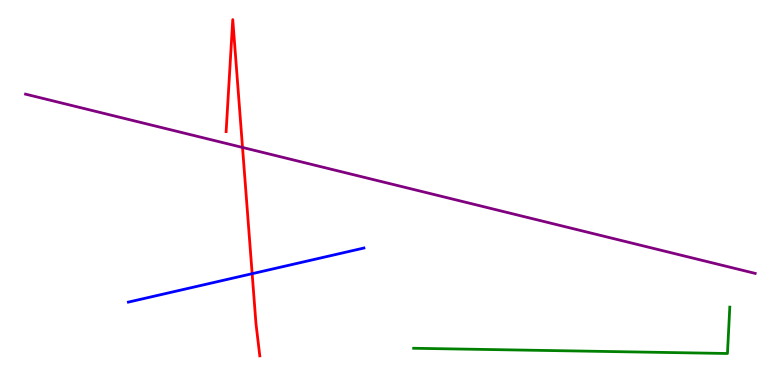[{'lines': ['blue', 'red'], 'intersections': [{'x': 3.25, 'y': 2.89}]}, {'lines': ['green', 'red'], 'intersections': []}, {'lines': ['purple', 'red'], 'intersections': [{'x': 3.13, 'y': 6.17}]}, {'lines': ['blue', 'green'], 'intersections': []}, {'lines': ['blue', 'purple'], 'intersections': []}, {'lines': ['green', 'purple'], 'intersections': []}]